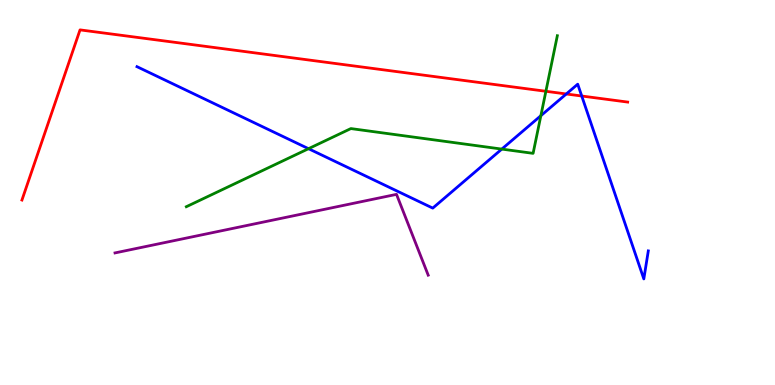[{'lines': ['blue', 'red'], 'intersections': [{'x': 7.31, 'y': 7.56}, {'x': 7.51, 'y': 7.51}]}, {'lines': ['green', 'red'], 'intersections': [{'x': 7.04, 'y': 7.63}]}, {'lines': ['purple', 'red'], 'intersections': []}, {'lines': ['blue', 'green'], 'intersections': [{'x': 3.98, 'y': 6.14}, {'x': 6.47, 'y': 6.13}, {'x': 6.98, 'y': 6.99}]}, {'lines': ['blue', 'purple'], 'intersections': []}, {'lines': ['green', 'purple'], 'intersections': []}]